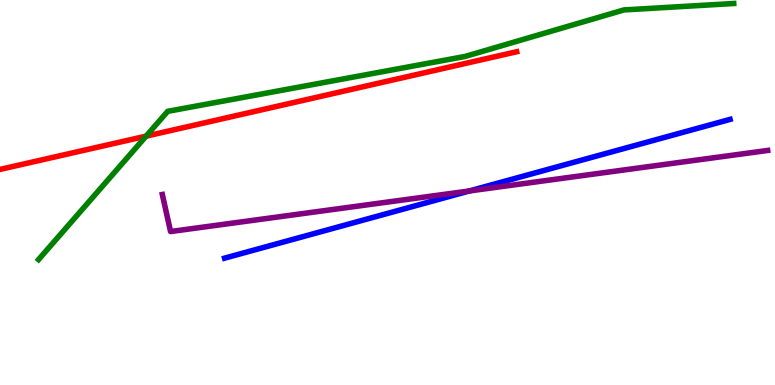[{'lines': ['blue', 'red'], 'intersections': []}, {'lines': ['green', 'red'], 'intersections': [{'x': 1.89, 'y': 6.46}]}, {'lines': ['purple', 'red'], 'intersections': []}, {'lines': ['blue', 'green'], 'intersections': []}, {'lines': ['blue', 'purple'], 'intersections': [{'x': 6.06, 'y': 5.04}]}, {'lines': ['green', 'purple'], 'intersections': []}]